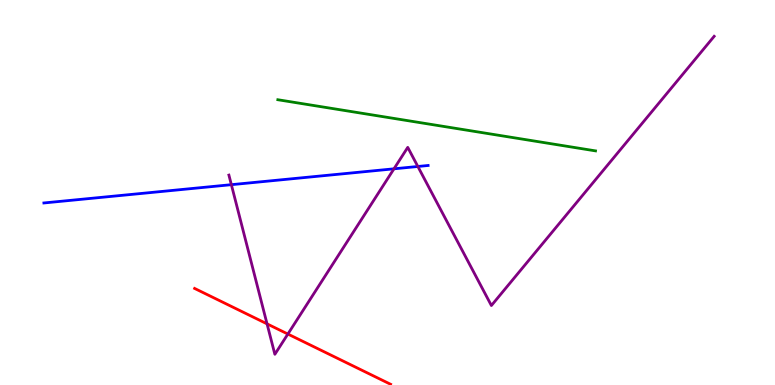[{'lines': ['blue', 'red'], 'intersections': []}, {'lines': ['green', 'red'], 'intersections': []}, {'lines': ['purple', 'red'], 'intersections': [{'x': 3.45, 'y': 1.59}, {'x': 3.71, 'y': 1.32}]}, {'lines': ['blue', 'green'], 'intersections': []}, {'lines': ['blue', 'purple'], 'intersections': [{'x': 2.99, 'y': 5.2}, {'x': 5.08, 'y': 5.62}, {'x': 5.39, 'y': 5.68}]}, {'lines': ['green', 'purple'], 'intersections': []}]